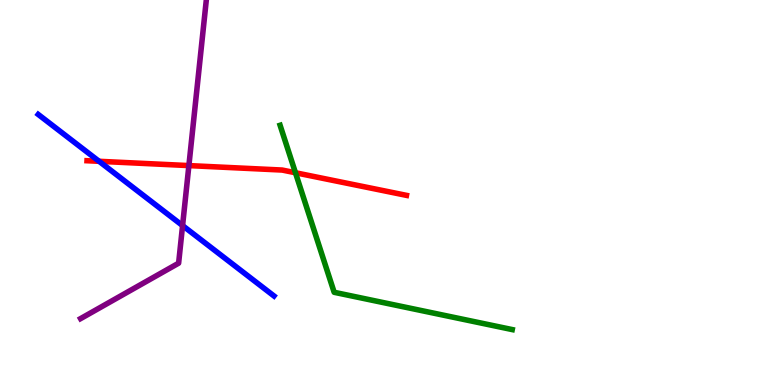[{'lines': ['blue', 'red'], 'intersections': [{'x': 1.28, 'y': 5.81}]}, {'lines': ['green', 'red'], 'intersections': [{'x': 3.81, 'y': 5.51}]}, {'lines': ['purple', 'red'], 'intersections': [{'x': 2.44, 'y': 5.7}]}, {'lines': ['blue', 'green'], 'intersections': []}, {'lines': ['blue', 'purple'], 'intersections': [{'x': 2.36, 'y': 4.14}]}, {'lines': ['green', 'purple'], 'intersections': []}]